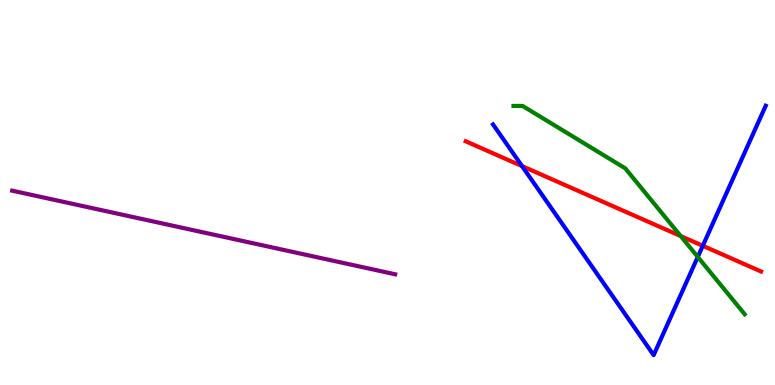[{'lines': ['blue', 'red'], 'intersections': [{'x': 6.74, 'y': 5.69}, {'x': 9.07, 'y': 3.62}]}, {'lines': ['green', 'red'], 'intersections': [{'x': 8.78, 'y': 3.87}]}, {'lines': ['purple', 'red'], 'intersections': []}, {'lines': ['blue', 'green'], 'intersections': [{'x': 9.0, 'y': 3.33}]}, {'lines': ['blue', 'purple'], 'intersections': []}, {'lines': ['green', 'purple'], 'intersections': []}]